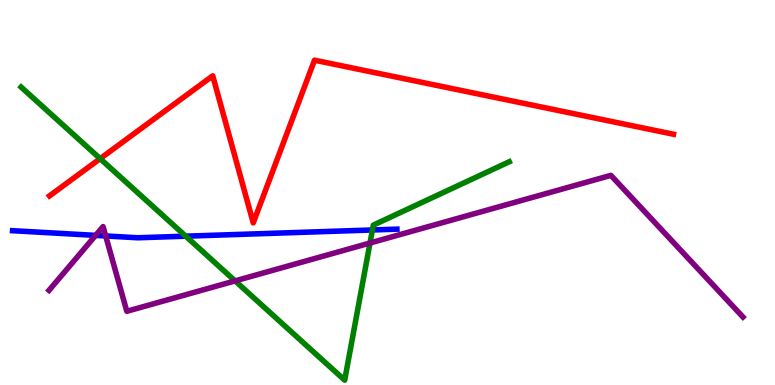[{'lines': ['blue', 'red'], 'intersections': []}, {'lines': ['green', 'red'], 'intersections': [{'x': 1.29, 'y': 5.88}]}, {'lines': ['purple', 'red'], 'intersections': []}, {'lines': ['blue', 'green'], 'intersections': [{'x': 2.4, 'y': 3.87}, {'x': 4.81, 'y': 4.03}]}, {'lines': ['blue', 'purple'], 'intersections': [{'x': 1.23, 'y': 3.89}, {'x': 1.36, 'y': 3.87}]}, {'lines': ['green', 'purple'], 'intersections': [{'x': 3.03, 'y': 2.7}, {'x': 4.77, 'y': 3.69}]}]